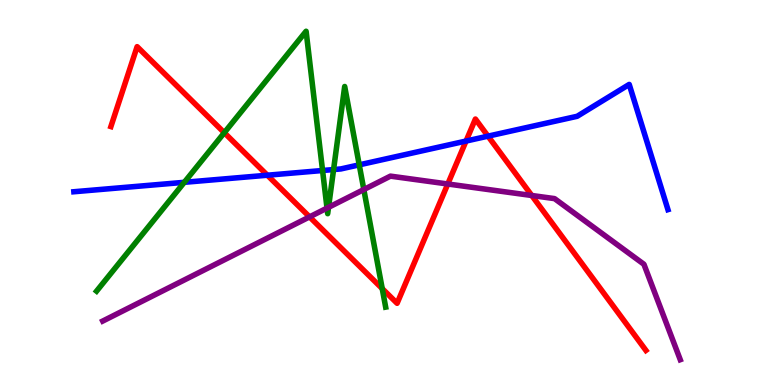[{'lines': ['blue', 'red'], 'intersections': [{'x': 3.45, 'y': 5.45}, {'x': 6.01, 'y': 6.34}, {'x': 6.3, 'y': 6.46}]}, {'lines': ['green', 'red'], 'intersections': [{'x': 2.89, 'y': 6.55}, {'x': 4.93, 'y': 2.5}]}, {'lines': ['purple', 'red'], 'intersections': [{'x': 3.99, 'y': 4.37}, {'x': 5.78, 'y': 5.22}, {'x': 6.86, 'y': 4.92}]}, {'lines': ['blue', 'green'], 'intersections': [{'x': 2.38, 'y': 5.26}, {'x': 4.16, 'y': 5.57}, {'x': 4.3, 'y': 5.6}, {'x': 4.64, 'y': 5.72}]}, {'lines': ['blue', 'purple'], 'intersections': []}, {'lines': ['green', 'purple'], 'intersections': [{'x': 4.22, 'y': 4.6}, {'x': 4.24, 'y': 4.61}, {'x': 4.69, 'y': 5.08}]}]